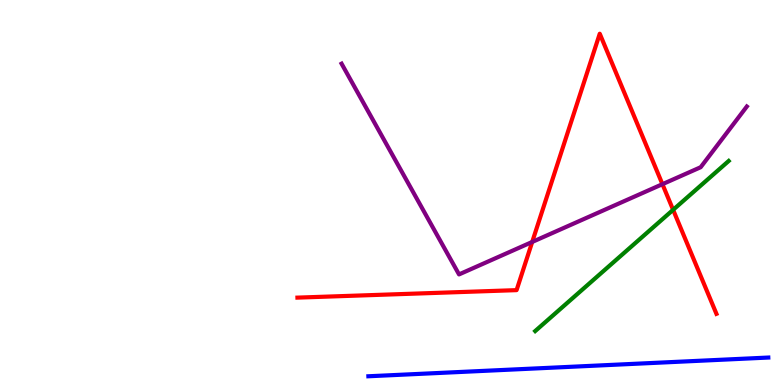[{'lines': ['blue', 'red'], 'intersections': []}, {'lines': ['green', 'red'], 'intersections': [{'x': 8.69, 'y': 4.55}]}, {'lines': ['purple', 'red'], 'intersections': [{'x': 6.87, 'y': 3.72}, {'x': 8.55, 'y': 5.22}]}, {'lines': ['blue', 'green'], 'intersections': []}, {'lines': ['blue', 'purple'], 'intersections': []}, {'lines': ['green', 'purple'], 'intersections': []}]